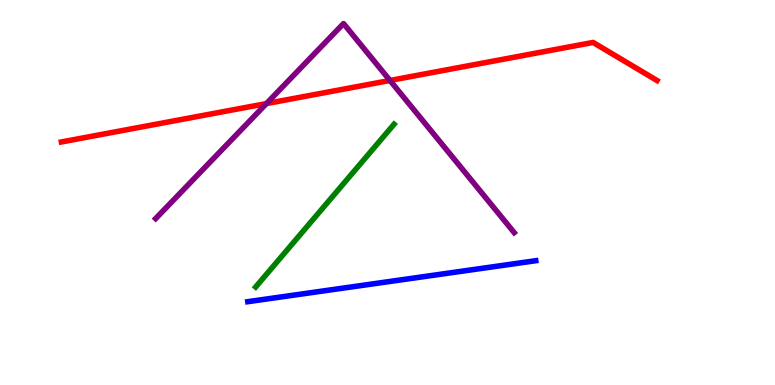[{'lines': ['blue', 'red'], 'intersections': []}, {'lines': ['green', 'red'], 'intersections': []}, {'lines': ['purple', 'red'], 'intersections': [{'x': 3.44, 'y': 7.31}, {'x': 5.03, 'y': 7.91}]}, {'lines': ['blue', 'green'], 'intersections': []}, {'lines': ['blue', 'purple'], 'intersections': []}, {'lines': ['green', 'purple'], 'intersections': []}]